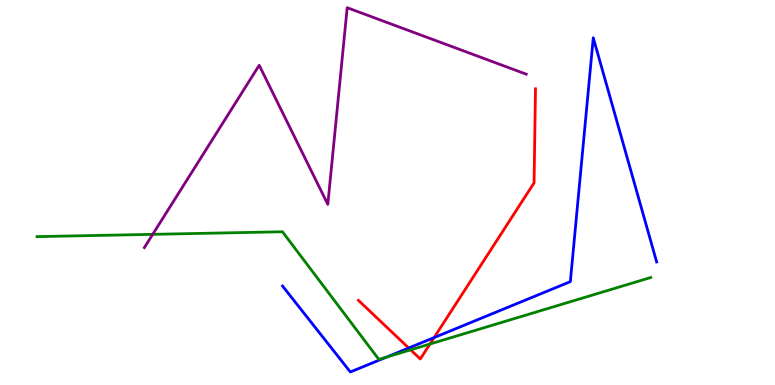[{'lines': ['blue', 'red'], 'intersections': [{'x': 5.27, 'y': 0.961}, {'x': 5.6, 'y': 1.23}]}, {'lines': ['green', 'red'], 'intersections': [{'x': 5.3, 'y': 0.913}, {'x': 5.55, 'y': 1.06}]}, {'lines': ['purple', 'red'], 'intersections': []}, {'lines': ['blue', 'green'], 'intersections': [{'x': 4.99, 'y': 0.726}]}, {'lines': ['blue', 'purple'], 'intersections': []}, {'lines': ['green', 'purple'], 'intersections': [{'x': 1.97, 'y': 3.91}]}]